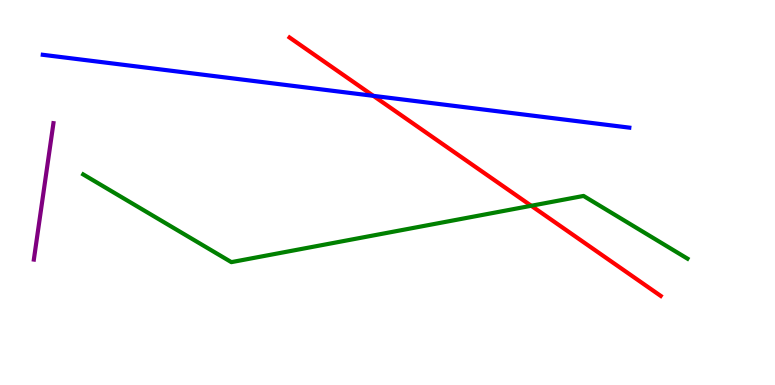[{'lines': ['blue', 'red'], 'intersections': [{'x': 4.82, 'y': 7.51}]}, {'lines': ['green', 'red'], 'intersections': [{'x': 6.85, 'y': 4.66}]}, {'lines': ['purple', 'red'], 'intersections': []}, {'lines': ['blue', 'green'], 'intersections': []}, {'lines': ['blue', 'purple'], 'intersections': []}, {'lines': ['green', 'purple'], 'intersections': []}]